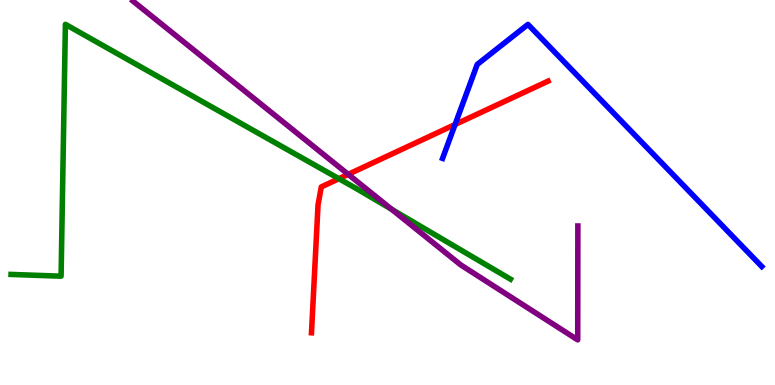[{'lines': ['blue', 'red'], 'intersections': [{'x': 5.87, 'y': 6.77}]}, {'lines': ['green', 'red'], 'intersections': [{'x': 4.37, 'y': 5.36}]}, {'lines': ['purple', 'red'], 'intersections': [{'x': 4.49, 'y': 5.47}]}, {'lines': ['blue', 'green'], 'intersections': []}, {'lines': ['blue', 'purple'], 'intersections': []}, {'lines': ['green', 'purple'], 'intersections': [{'x': 5.05, 'y': 4.56}]}]